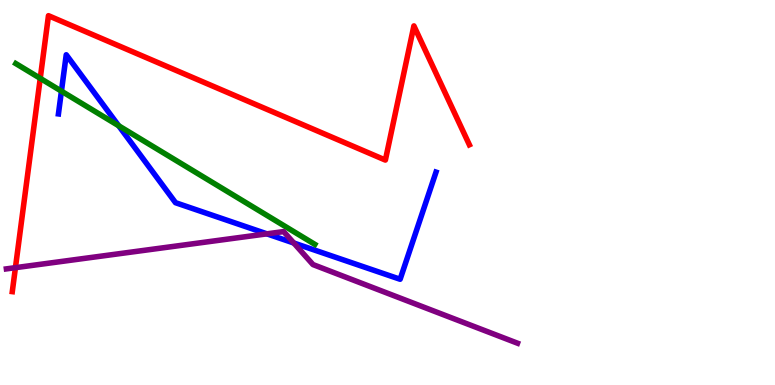[{'lines': ['blue', 'red'], 'intersections': []}, {'lines': ['green', 'red'], 'intersections': [{'x': 0.519, 'y': 7.97}]}, {'lines': ['purple', 'red'], 'intersections': [{'x': 0.199, 'y': 3.05}]}, {'lines': ['blue', 'green'], 'intersections': [{'x': 0.793, 'y': 7.63}, {'x': 1.53, 'y': 6.73}]}, {'lines': ['blue', 'purple'], 'intersections': [{'x': 3.44, 'y': 3.93}, {'x': 3.79, 'y': 3.69}]}, {'lines': ['green', 'purple'], 'intersections': []}]